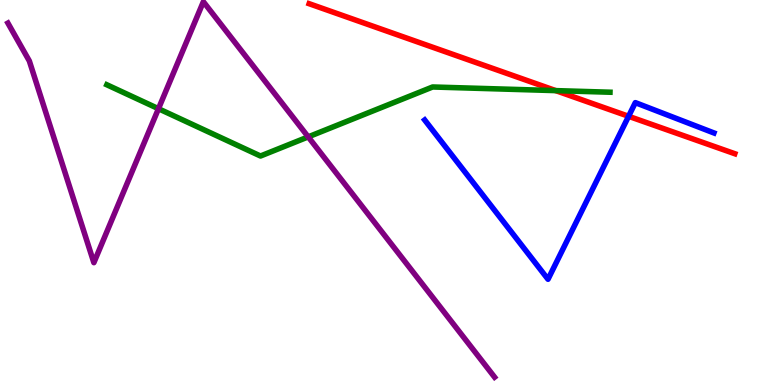[{'lines': ['blue', 'red'], 'intersections': [{'x': 8.11, 'y': 6.98}]}, {'lines': ['green', 'red'], 'intersections': [{'x': 7.17, 'y': 7.65}]}, {'lines': ['purple', 'red'], 'intersections': []}, {'lines': ['blue', 'green'], 'intersections': []}, {'lines': ['blue', 'purple'], 'intersections': []}, {'lines': ['green', 'purple'], 'intersections': [{'x': 2.04, 'y': 7.18}, {'x': 3.98, 'y': 6.44}]}]